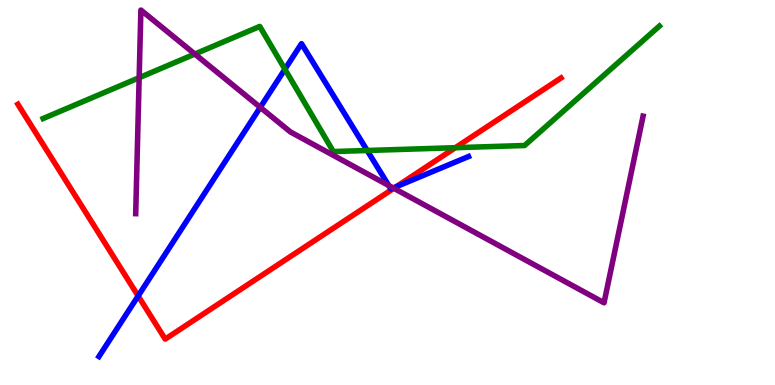[{'lines': ['blue', 'red'], 'intersections': [{'x': 1.78, 'y': 2.31}, {'x': 5.11, 'y': 5.15}]}, {'lines': ['green', 'red'], 'intersections': [{'x': 5.88, 'y': 6.16}]}, {'lines': ['purple', 'red'], 'intersections': [{'x': 5.08, 'y': 5.11}]}, {'lines': ['blue', 'green'], 'intersections': [{'x': 3.68, 'y': 8.2}, {'x': 4.74, 'y': 6.09}]}, {'lines': ['blue', 'purple'], 'intersections': [{'x': 3.36, 'y': 7.21}, {'x': 5.02, 'y': 5.18}, {'x': 5.07, 'y': 5.12}]}, {'lines': ['green', 'purple'], 'intersections': [{'x': 1.8, 'y': 7.98}, {'x': 2.51, 'y': 8.6}]}]